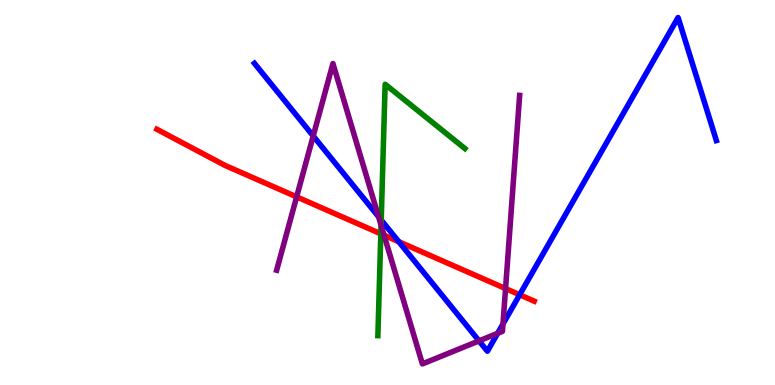[{'lines': ['blue', 'red'], 'intersections': [{'x': 5.15, 'y': 3.72}, {'x': 6.71, 'y': 2.34}]}, {'lines': ['green', 'red'], 'intersections': [{'x': 4.91, 'y': 3.93}]}, {'lines': ['purple', 'red'], 'intersections': [{'x': 3.83, 'y': 4.89}, {'x': 4.96, 'y': 3.89}, {'x': 6.52, 'y': 2.5}]}, {'lines': ['blue', 'green'], 'intersections': [{'x': 4.92, 'y': 4.29}]}, {'lines': ['blue', 'purple'], 'intersections': [{'x': 4.04, 'y': 6.47}, {'x': 4.88, 'y': 4.37}, {'x': 6.18, 'y': 1.15}, {'x': 6.42, 'y': 1.34}, {'x': 6.49, 'y': 1.59}]}, {'lines': ['green', 'purple'], 'intersections': [{'x': 4.92, 'y': 4.15}]}]